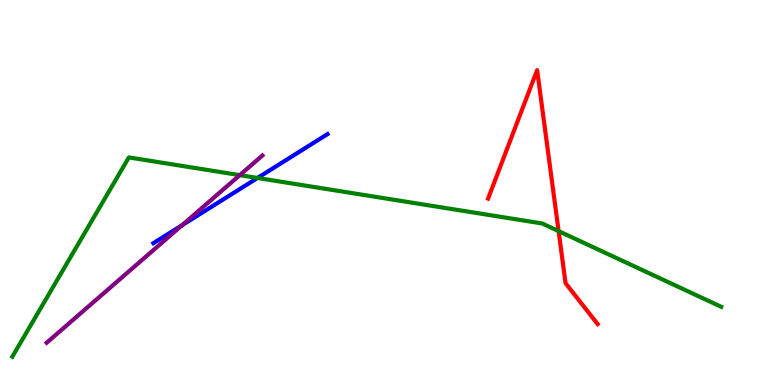[{'lines': ['blue', 'red'], 'intersections': []}, {'lines': ['green', 'red'], 'intersections': [{'x': 7.21, 'y': 4.0}]}, {'lines': ['purple', 'red'], 'intersections': []}, {'lines': ['blue', 'green'], 'intersections': [{'x': 3.32, 'y': 5.38}]}, {'lines': ['blue', 'purple'], 'intersections': [{'x': 2.35, 'y': 4.15}]}, {'lines': ['green', 'purple'], 'intersections': [{'x': 3.09, 'y': 5.45}]}]